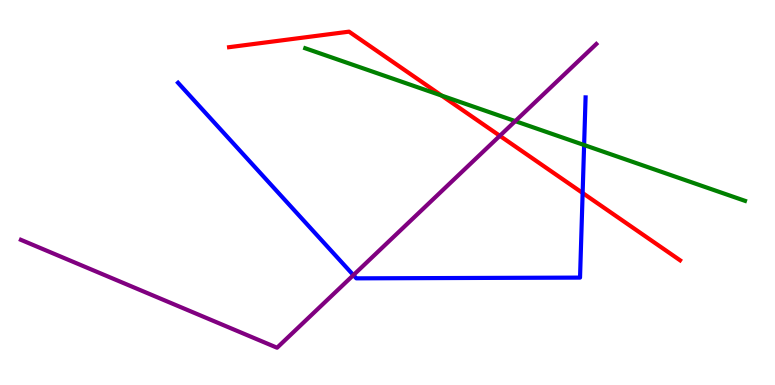[{'lines': ['blue', 'red'], 'intersections': [{'x': 7.52, 'y': 4.99}]}, {'lines': ['green', 'red'], 'intersections': [{'x': 5.7, 'y': 7.52}]}, {'lines': ['purple', 'red'], 'intersections': [{'x': 6.45, 'y': 6.47}]}, {'lines': ['blue', 'green'], 'intersections': [{'x': 7.54, 'y': 6.23}]}, {'lines': ['blue', 'purple'], 'intersections': [{'x': 4.56, 'y': 2.85}]}, {'lines': ['green', 'purple'], 'intersections': [{'x': 6.65, 'y': 6.85}]}]